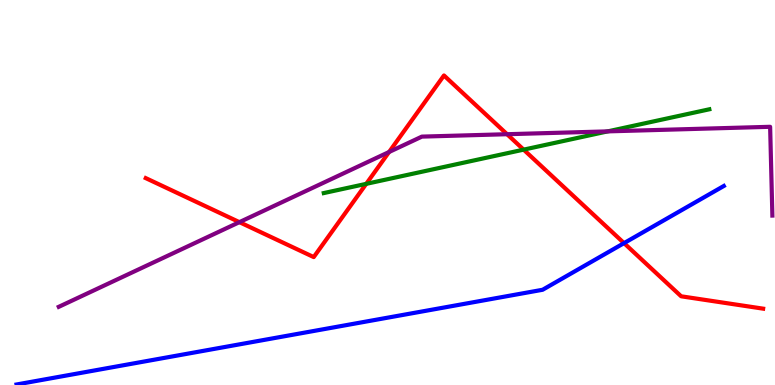[{'lines': ['blue', 'red'], 'intersections': [{'x': 8.05, 'y': 3.68}]}, {'lines': ['green', 'red'], 'intersections': [{'x': 4.73, 'y': 5.22}, {'x': 6.76, 'y': 6.11}]}, {'lines': ['purple', 'red'], 'intersections': [{'x': 3.09, 'y': 4.23}, {'x': 5.02, 'y': 6.05}, {'x': 6.54, 'y': 6.51}]}, {'lines': ['blue', 'green'], 'intersections': []}, {'lines': ['blue', 'purple'], 'intersections': []}, {'lines': ['green', 'purple'], 'intersections': [{'x': 7.84, 'y': 6.59}]}]